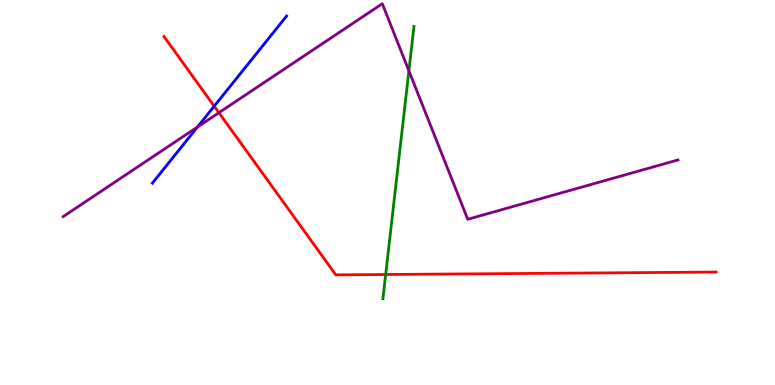[{'lines': ['blue', 'red'], 'intersections': [{'x': 2.76, 'y': 7.24}]}, {'lines': ['green', 'red'], 'intersections': [{'x': 4.98, 'y': 2.87}]}, {'lines': ['purple', 'red'], 'intersections': [{'x': 2.82, 'y': 7.07}]}, {'lines': ['blue', 'green'], 'intersections': []}, {'lines': ['blue', 'purple'], 'intersections': [{'x': 2.55, 'y': 6.7}]}, {'lines': ['green', 'purple'], 'intersections': [{'x': 5.28, 'y': 8.16}]}]